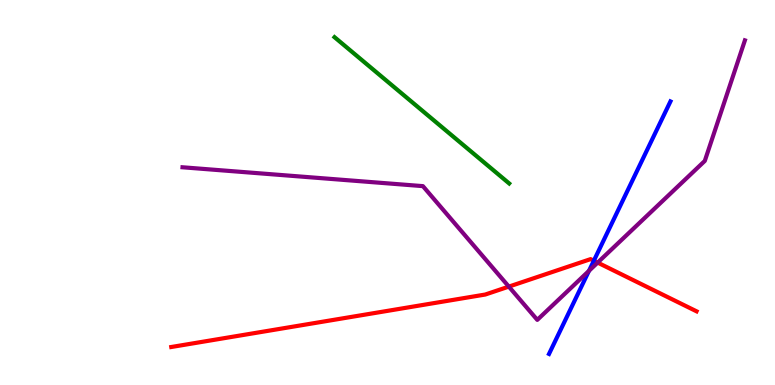[{'lines': ['blue', 'red'], 'intersections': [{'x': 7.66, 'y': 3.23}]}, {'lines': ['green', 'red'], 'intersections': []}, {'lines': ['purple', 'red'], 'intersections': [{'x': 6.57, 'y': 2.56}, {'x': 7.71, 'y': 3.18}]}, {'lines': ['blue', 'green'], 'intersections': []}, {'lines': ['blue', 'purple'], 'intersections': [{'x': 7.6, 'y': 2.97}]}, {'lines': ['green', 'purple'], 'intersections': []}]